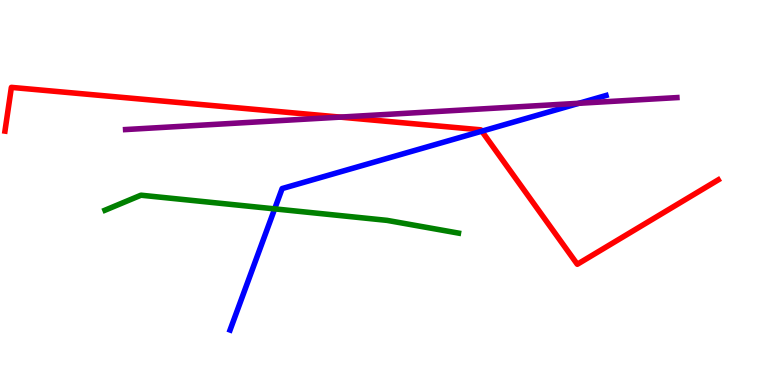[{'lines': ['blue', 'red'], 'intersections': [{'x': 6.22, 'y': 6.59}]}, {'lines': ['green', 'red'], 'intersections': []}, {'lines': ['purple', 'red'], 'intersections': [{'x': 4.39, 'y': 6.96}]}, {'lines': ['blue', 'green'], 'intersections': [{'x': 3.54, 'y': 4.57}]}, {'lines': ['blue', 'purple'], 'intersections': [{'x': 7.47, 'y': 7.32}]}, {'lines': ['green', 'purple'], 'intersections': []}]